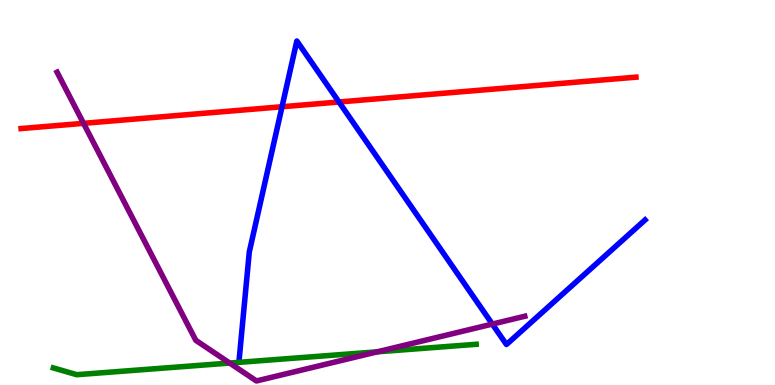[{'lines': ['blue', 'red'], 'intersections': [{'x': 3.64, 'y': 7.23}, {'x': 4.37, 'y': 7.35}]}, {'lines': ['green', 'red'], 'intersections': []}, {'lines': ['purple', 'red'], 'intersections': [{'x': 1.08, 'y': 6.8}]}, {'lines': ['blue', 'green'], 'intersections': []}, {'lines': ['blue', 'purple'], 'intersections': [{'x': 6.35, 'y': 1.58}]}, {'lines': ['green', 'purple'], 'intersections': [{'x': 2.96, 'y': 0.57}, {'x': 4.87, 'y': 0.862}]}]